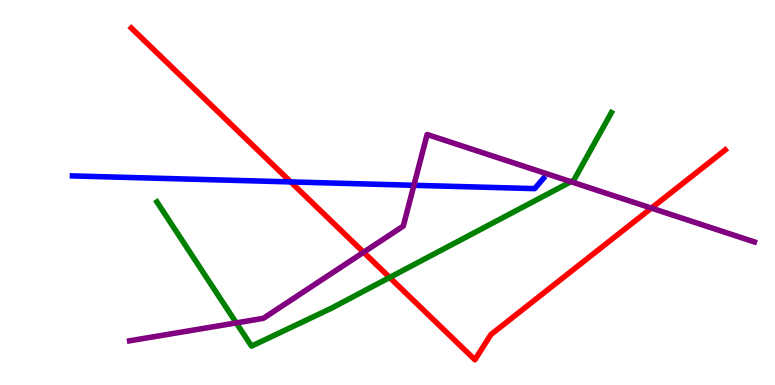[{'lines': ['blue', 'red'], 'intersections': [{'x': 3.75, 'y': 5.28}]}, {'lines': ['green', 'red'], 'intersections': [{'x': 5.03, 'y': 2.79}]}, {'lines': ['purple', 'red'], 'intersections': [{'x': 4.69, 'y': 3.45}, {'x': 8.41, 'y': 4.59}]}, {'lines': ['blue', 'green'], 'intersections': []}, {'lines': ['blue', 'purple'], 'intersections': [{'x': 5.34, 'y': 5.19}]}, {'lines': ['green', 'purple'], 'intersections': [{'x': 3.05, 'y': 1.61}, {'x': 7.37, 'y': 5.28}]}]